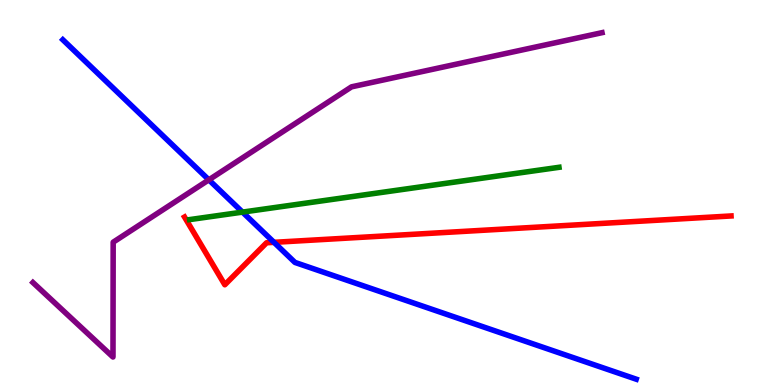[{'lines': ['blue', 'red'], 'intersections': [{'x': 3.54, 'y': 3.71}]}, {'lines': ['green', 'red'], 'intersections': []}, {'lines': ['purple', 'red'], 'intersections': []}, {'lines': ['blue', 'green'], 'intersections': [{'x': 3.13, 'y': 4.49}]}, {'lines': ['blue', 'purple'], 'intersections': [{'x': 2.69, 'y': 5.33}]}, {'lines': ['green', 'purple'], 'intersections': []}]